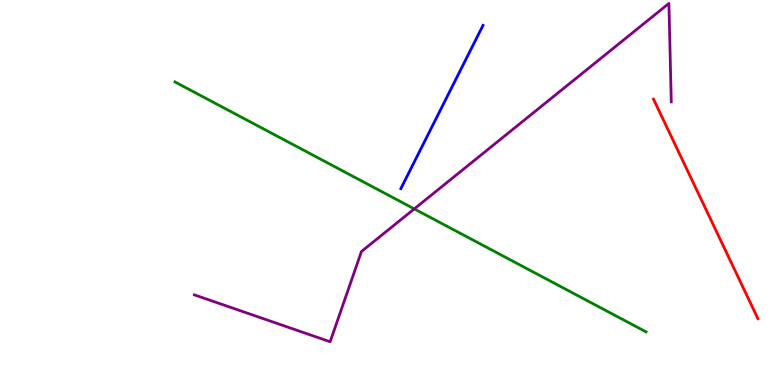[{'lines': ['blue', 'red'], 'intersections': []}, {'lines': ['green', 'red'], 'intersections': []}, {'lines': ['purple', 'red'], 'intersections': []}, {'lines': ['blue', 'green'], 'intersections': []}, {'lines': ['blue', 'purple'], 'intersections': []}, {'lines': ['green', 'purple'], 'intersections': [{'x': 5.35, 'y': 4.57}]}]